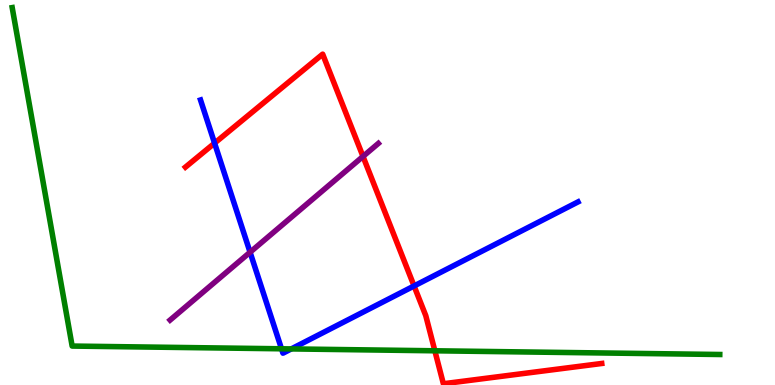[{'lines': ['blue', 'red'], 'intersections': [{'x': 2.77, 'y': 6.28}, {'x': 5.34, 'y': 2.57}]}, {'lines': ['green', 'red'], 'intersections': [{'x': 5.61, 'y': 0.889}]}, {'lines': ['purple', 'red'], 'intersections': [{'x': 4.68, 'y': 5.94}]}, {'lines': ['blue', 'green'], 'intersections': [{'x': 3.63, 'y': 0.941}, {'x': 3.76, 'y': 0.937}]}, {'lines': ['blue', 'purple'], 'intersections': [{'x': 3.23, 'y': 3.45}]}, {'lines': ['green', 'purple'], 'intersections': []}]